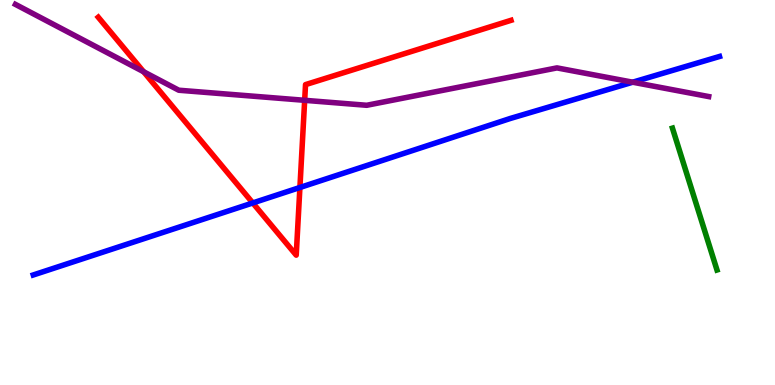[{'lines': ['blue', 'red'], 'intersections': [{'x': 3.26, 'y': 4.73}, {'x': 3.87, 'y': 5.13}]}, {'lines': ['green', 'red'], 'intersections': []}, {'lines': ['purple', 'red'], 'intersections': [{'x': 1.85, 'y': 8.14}, {'x': 3.93, 'y': 7.39}]}, {'lines': ['blue', 'green'], 'intersections': []}, {'lines': ['blue', 'purple'], 'intersections': [{'x': 8.16, 'y': 7.86}]}, {'lines': ['green', 'purple'], 'intersections': []}]